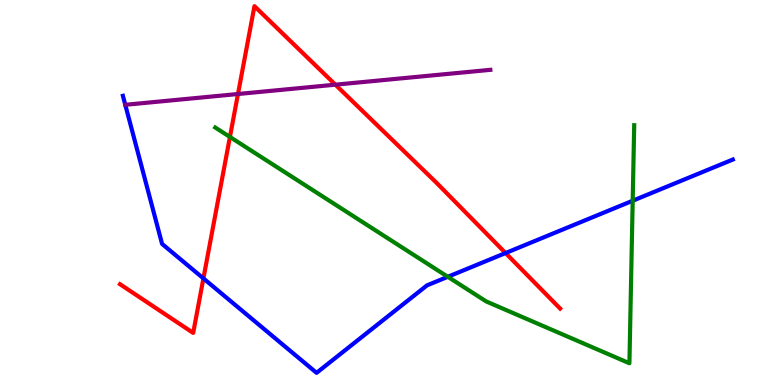[{'lines': ['blue', 'red'], 'intersections': [{'x': 2.62, 'y': 2.77}, {'x': 6.52, 'y': 3.43}]}, {'lines': ['green', 'red'], 'intersections': [{'x': 2.97, 'y': 6.44}]}, {'lines': ['purple', 'red'], 'intersections': [{'x': 3.07, 'y': 7.56}, {'x': 4.33, 'y': 7.8}]}, {'lines': ['blue', 'green'], 'intersections': [{'x': 5.78, 'y': 2.81}, {'x': 8.16, 'y': 4.79}]}, {'lines': ['blue', 'purple'], 'intersections': []}, {'lines': ['green', 'purple'], 'intersections': []}]